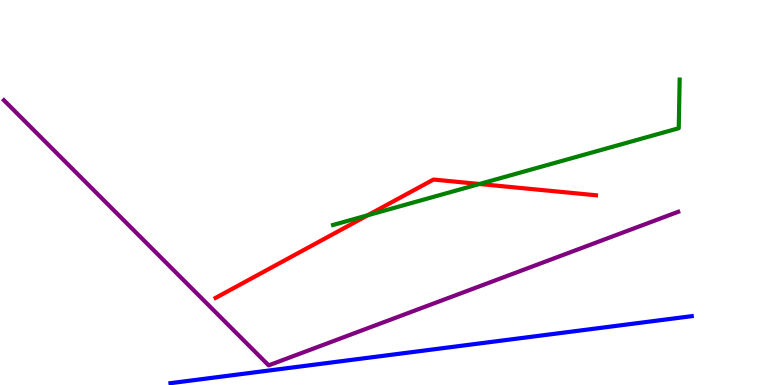[{'lines': ['blue', 'red'], 'intersections': []}, {'lines': ['green', 'red'], 'intersections': [{'x': 4.75, 'y': 4.41}, {'x': 6.19, 'y': 5.22}]}, {'lines': ['purple', 'red'], 'intersections': []}, {'lines': ['blue', 'green'], 'intersections': []}, {'lines': ['blue', 'purple'], 'intersections': []}, {'lines': ['green', 'purple'], 'intersections': []}]